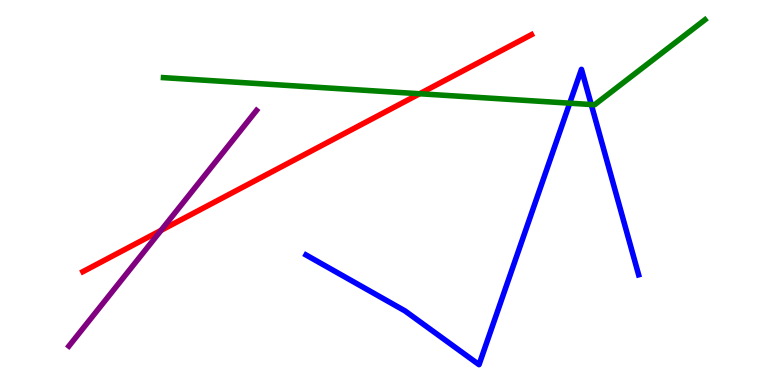[{'lines': ['blue', 'red'], 'intersections': []}, {'lines': ['green', 'red'], 'intersections': [{'x': 5.41, 'y': 7.57}]}, {'lines': ['purple', 'red'], 'intersections': [{'x': 2.08, 'y': 4.02}]}, {'lines': ['blue', 'green'], 'intersections': [{'x': 7.35, 'y': 7.32}, {'x': 7.63, 'y': 7.28}]}, {'lines': ['blue', 'purple'], 'intersections': []}, {'lines': ['green', 'purple'], 'intersections': []}]